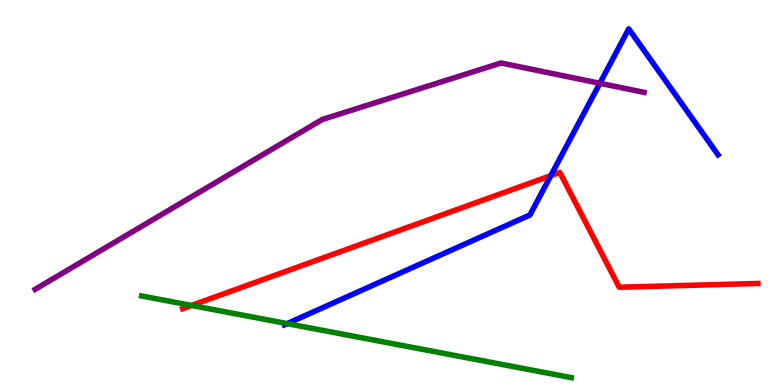[{'lines': ['blue', 'red'], 'intersections': [{'x': 7.11, 'y': 5.44}]}, {'lines': ['green', 'red'], 'intersections': [{'x': 2.47, 'y': 2.07}]}, {'lines': ['purple', 'red'], 'intersections': []}, {'lines': ['blue', 'green'], 'intersections': [{'x': 3.71, 'y': 1.59}]}, {'lines': ['blue', 'purple'], 'intersections': [{'x': 7.74, 'y': 7.84}]}, {'lines': ['green', 'purple'], 'intersections': []}]